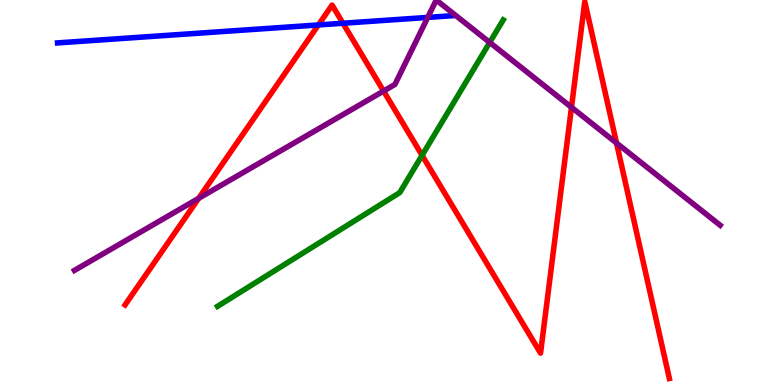[{'lines': ['blue', 'red'], 'intersections': [{'x': 4.11, 'y': 9.35}, {'x': 4.43, 'y': 9.4}]}, {'lines': ['green', 'red'], 'intersections': [{'x': 5.45, 'y': 5.97}]}, {'lines': ['purple', 'red'], 'intersections': [{'x': 2.56, 'y': 4.85}, {'x': 4.95, 'y': 7.64}, {'x': 7.37, 'y': 7.21}, {'x': 7.96, 'y': 6.28}]}, {'lines': ['blue', 'green'], 'intersections': []}, {'lines': ['blue', 'purple'], 'intersections': [{'x': 5.52, 'y': 9.55}]}, {'lines': ['green', 'purple'], 'intersections': [{'x': 6.32, 'y': 8.9}]}]